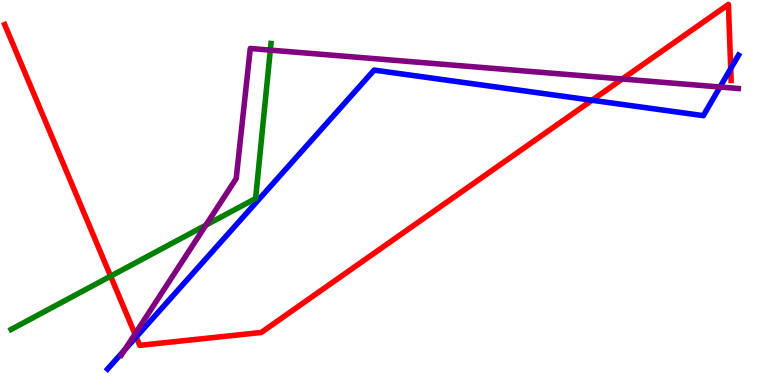[{'lines': ['blue', 'red'], 'intersections': [{'x': 1.76, 'y': 1.25}, {'x': 7.64, 'y': 7.4}, {'x': 9.43, 'y': 8.22}]}, {'lines': ['green', 'red'], 'intersections': [{'x': 1.43, 'y': 2.83}]}, {'lines': ['purple', 'red'], 'intersections': [{'x': 1.74, 'y': 1.32}, {'x': 8.03, 'y': 7.95}]}, {'lines': ['blue', 'green'], 'intersections': []}, {'lines': ['blue', 'purple'], 'intersections': [{'x': 1.61, 'y': 0.913}, {'x': 9.29, 'y': 7.74}]}, {'lines': ['green', 'purple'], 'intersections': [{'x': 2.66, 'y': 4.15}, {'x': 3.49, 'y': 8.7}]}]